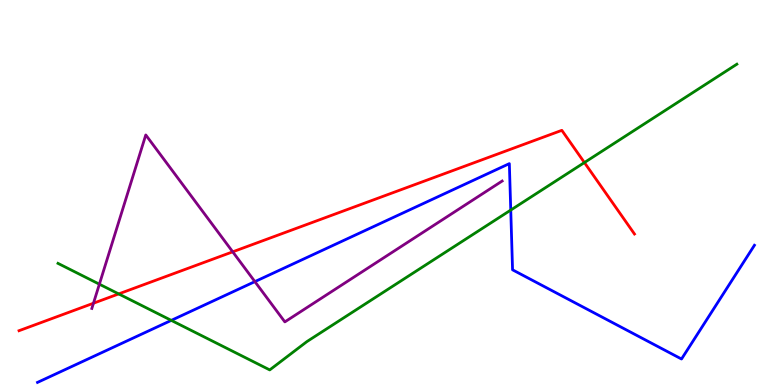[{'lines': ['blue', 'red'], 'intersections': []}, {'lines': ['green', 'red'], 'intersections': [{'x': 1.53, 'y': 2.37}, {'x': 7.54, 'y': 5.78}]}, {'lines': ['purple', 'red'], 'intersections': [{'x': 1.21, 'y': 2.12}, {'x': 3.0, 'y': 3.46}]}, {'lines': ['blue', 'green'], 'intersections': [{'x': 2.21, 'y': 1.68}, {'x': 6.59, 'y': 4.54}]}, {'lines': ['blue', 'purple'], 'intersections': [{'x': 3.29, 'y': 2.69}]}, {'lines': ['green', 'purple'], 'intersections': [{'x': 1.28, 'y': 2.62}]}]